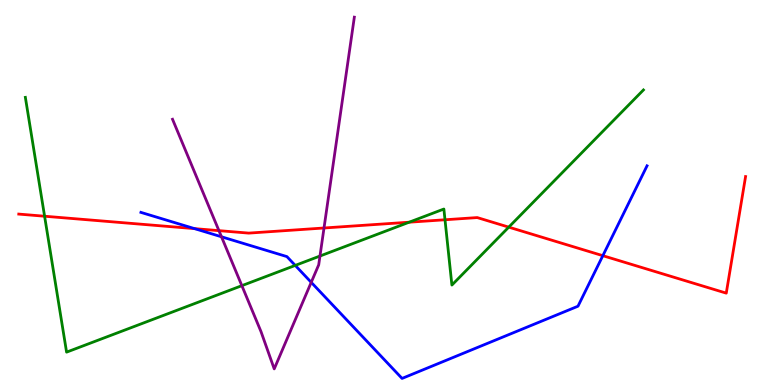[{'lines': ['blue', 'red'], 'intersections': [{'x': 2.51, 'y': 4.06}, {'x': 7.78, 'y': 3.36}]}, {'lines': ['green', 'red'], 'intersections': [{'x': 0.575, 'y': 4.38}, {'x': 5.28, 'y': 4.23}, {'x': 5.74, 'y': 4.29}, {'x': 6.56, 'y': 4.1}]}, {'lines': ['purple', 'red'], 'intersections': [{'x': 2.82, 'y': 4.01}, {'x': 4.18, 'y': 4.08}]}, {'lines': ['blue', 'green'], 'intersections': [{'x': 3.81, 'y': 3.11}]}, {'lines': ['blue', 'purple'], 'intersections': [{'x': 2.86, 'y': 3.85}, {'x': 4.02, 'y': 2.67}]}, {'lines': ['green', 'purple'], 'intersections': [{'x': 3.12, 'y': 2.58}, {'x': 4.13, 'y': 3.35}]}]